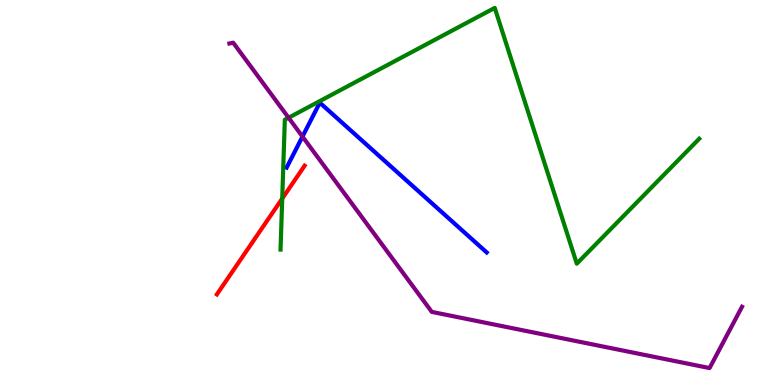[{'lines': ['blue', 'red'], 'intersections': []}, {'lines': ['green', 'red'], 'intersections': [{'x': 3.64, 'y': 4.84}]}, {'lines': ['purple', 'red'], 'intersections': []}, {'lines': ['blue', 'green'], 'intersections': []}, {'lines': ['blue', 'purple'], 'intersections': [{'x': 3.9, 'y': 6.45}]}, {'lines': ['green', 'purple'], 'intersections': [{'x': 3.72, 'y': 6.94}]}]